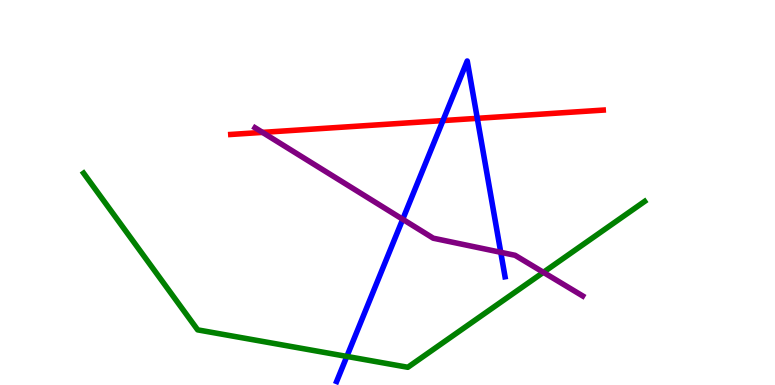[{'lines': ['blue', 'red'], 'intersections': [{'x': 5.72, 'y': 6.87}, {'x': 6.16, 'y': 6.93}]}, {'lines': ['green', 'red'], 'intersections': []}, {'lines': ['purple', 'red'], 'intersections': [{'x': 3.39, 'y': 6.56}]}, {'lines': ['blue', 'green'], 'intersections': [{'x': 4.48, 'y': 0.742}]}, {'lines': ['blue', 'purple'], 'intersections': [{'x': 5.2, 'y': 4.3}, {'x': 6.46, 'y': 3.45}]}, {'lines': ['green', 'purple'], 'intersections': [{'x': 7.01, 'y': 2.93}]}]